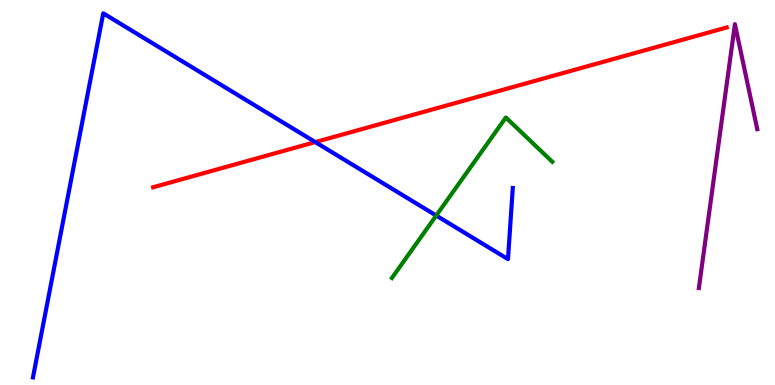[{'lines': ['blue', 'red'], 'intersections': [{'x': 4.07, 'y': 6.31}]}, {'lines': ['green', 'red'], 'intersections': []}, {'lines': ['purple', 'red'], 'intersections': []}, {'lines': ['blue', 'green'], 'intersections': [{'x': 5.63, 'y': 4.4}]}, {'lines': ['blue', 'purple'], 'intersections': []}, {'lines': ['green', 'purple'], 'intersections': []}]